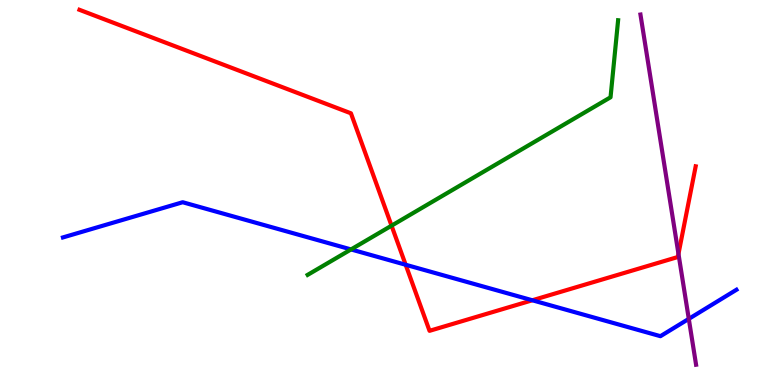[{'lines': ['blue', 'red'], 'intersections': [{'x': 5.23, 'y': 3.12}, {'x': 6.87, 'y': 2.2}]}, {'lines': ['green', 'red'], 'intersections': [{'x': 5.05, 'y': 4.14}]}, {'lines': ['purple', 'red'], 'intersections': [{'x': 8.75, 'y': 3.41}]}, {'lines': ['blue', 'green'], 'intersections': [{'x': 4.53, 'y': 3.52}]}, {'lines': ['blue', 'purple'], 'intersections': [{'x': 8.89, 'y': 1.72}]}, {'lines': ['green', 'purple'], 'intersections': []}]